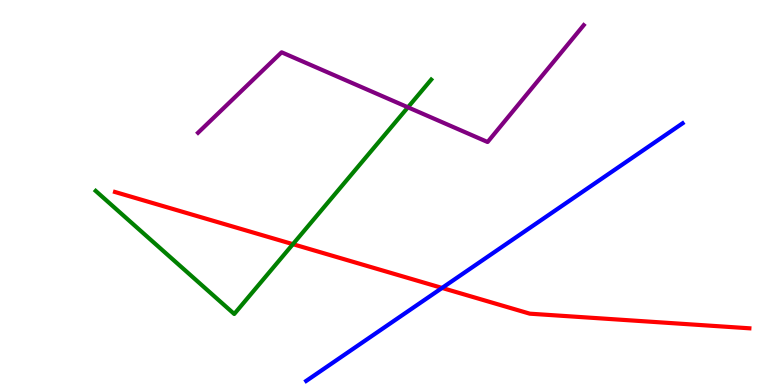[{'lines': ['blue', 'red'], 'intersections': [{'x': 5.7, 'y': 2.52}]}, {'lines': ['green', 'red'], 'intersections': [{'x': 3.78, 'y': 3.66}]}, {'lines': ['purple', 'red'], 'intersections': []}, {'lines': ['blue', 'green'], 'intersections': []}, {'lines': ['blue', 'purple'], 'intersections': []}, {'lines': ['green', 'purple'], 'intersections': [{'x': 5.26, 'y': 7.21}]}]